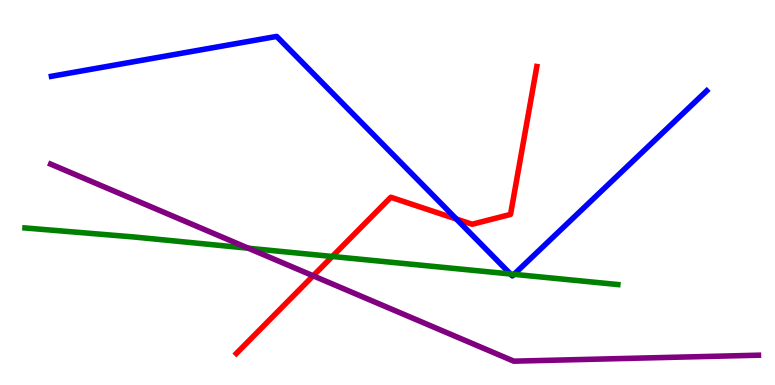[{'lines': ['blue', 'red'], 'intersections': [{'x': 5.89, 'y': 4.31}]}, {'lines': ['green', 'red'], 'intersections': [{'x': 4.29, 'y': 3.34}]}, {'lines': ['purple', 'red'], 'intersections': [{'x': 4.04, 'y': 2.84}]}, {'lines': ['blue', 'green'], 'intersections': [{'x': 6.59, 'y': 2.88}, {'x': 6.63, 'y': 2.87}]}, {'lines': ['blue', 'purple'], 'intersections': []}, {'lines': ['green', 'purple'], 'intersections': [{'x': 3.2, 'y': 3.55}]}]